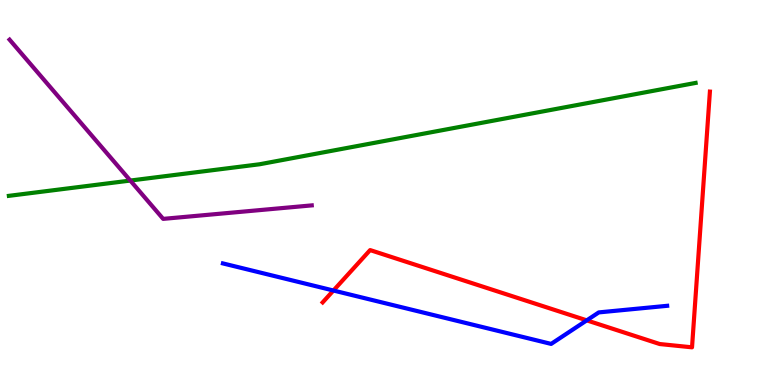[{'lines': ['blue', 'red'], 'intersections': [{'x': 4.3, 'y': 2.45}, {'x': 7.57, 'y': 1.68}]}, {'lines': ['green', 'red'], 'intersections': []}, {'lines': ['purple', 'red'], 'intersections': []}, {'lines': ['blue', 'green'], 'intersections': []}, {'lines': ['blue', 'purple'], 'intersections': []}, {'lines': ['green', 'purple'], 'intersections': [{'x': 1.68, 'y': 5.31}]}]